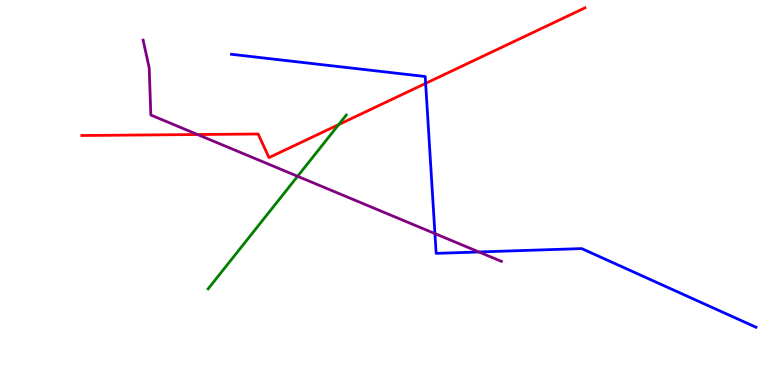[{'lines': ['blue', 'red'], 'intersections': [{'x': 5.49, 'y': 7.83}]}, {'lines': ['green', 'red'], 'intersections': [{'x': 4.37, 'y': 6.76}]}, {'lines': ['purple', 'red'], 'intersections': [{'x': 2.55, 'y': 6.51}]}, {'lines': ['blue', 'green'], 'intersections': []}, {'lines': ['blue', 'purple'], 'intersections': [{'x': 5.61, 'y': 3.93}, {'x': 6.18, 'y': 3.46}]}, {'lines': ['green', 'purple'], 'intersections': [{'x': 3.84, 'y': 5.42}]}]